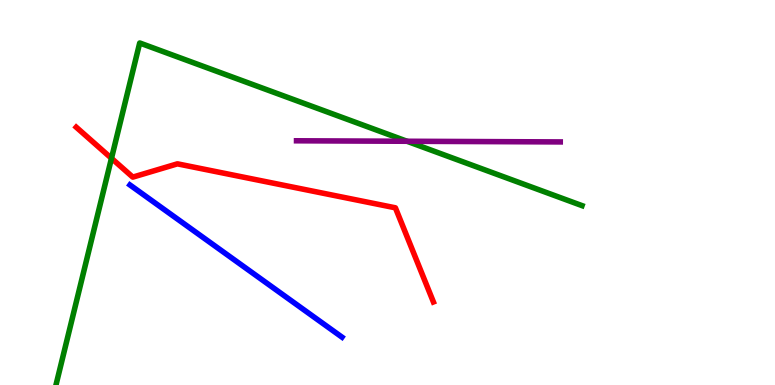[{'lines': ['blue', 'red'], 'intersections': []}, {'lines': ['green', 'red'], 'intersections': [{'x': 1.44, 'y': 5.89}]}, {'lines': ['purple', 'red'], 'intersections': []}, {'lines': ['blue', 'green'], 'intersections': []}, {'lines': ['blue', 'purple'], 'intersections': []}, {'lines': ['green', 'purple'], 'intersections': [{'x': 5.25, 'y': 6.33}]}]